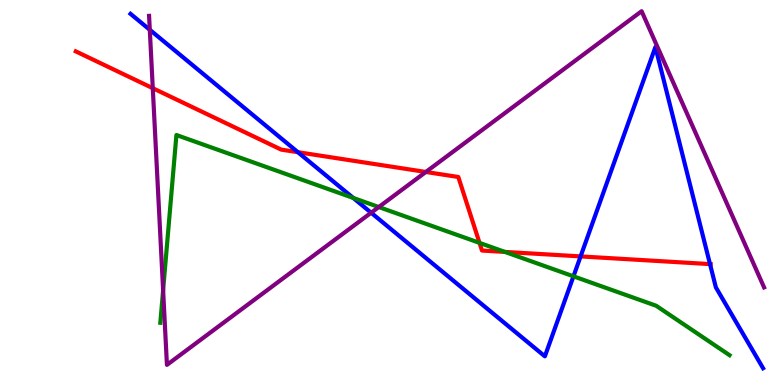[{'lines': ['blue', 'red'], 'intersections': [{'x': 3.84, 'y': 6.05}, {'x': 7.49, 'y': 3.34}, {'x': 9.16, 'y': 3.14}]}, {'lines': ['green', 'red'], 'intersections': [{'x': 6.19, 'y': 3.69}, {'x': 6.51, 'y': 3.46}]}, {'lines': ['purple', 'red'], 'intersections': [{'x': 1.97, 'y': 7.71}, {'x': 5.49, 'y': 5.53}]}, {'lines': ['blue', 'green'], 'intersections': [{'x': 4.56, 'y': 4.86}, {'x': 7.4, 'y': 2.82}]}, {'lines': ['blue', 'purple'], 'intersections': [{'x': 1.93, 'y': 9.23}, {'x': 4.79, 'y': 4.47}]}, {'lines': ['green', 'purple'], 'intersections': [{'x': 2.1, 'y': 2.46}, {'x': 4.89, 'y': 4.62}]}]